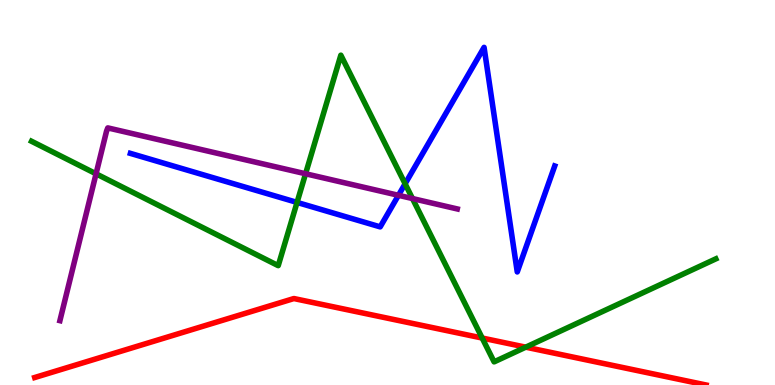[{'lines': ['blue', 'red'], 'intersections': []}, {'lines': ['green', 'red'], 'intersections': [{'x': 6.22, 'y': 1.22}, {'x': 6.78, 'y': 0.983}]}, {'lines': ['purple', 'red'], 'intersections': []}, {'lines': ['blue', 'green'], 'intersections': [{'x': 3.83, 'y': 4.74}, {'x': 5.23, 'y': 5.23}]}, {'lines': ['blue', 'purple'], 'intersections': [{'x': 5.14, 'y': 4.93}]}, {'lines': ['green', 'purple'], 'intersections': [{'x': 1.24, 'y': 5.49}, {'x': 3.94, 'y': 5.49}, {'x': 5.32, 'y': 4.84}]}]